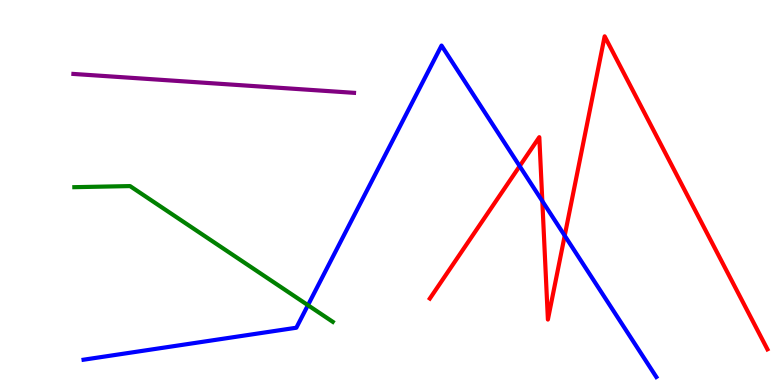[{'lines': ['blue', 'red'], 'intersections': [{'x': 6.71, 'y': 5.68}, {'x': 7.0, 'y': 4.78}, {'x': 7.29, 'y': 3.88}]}, {'lines': ['green', 'red'], 'intersections': []}, {'lines': ['purple', 'red'], 'intersections': []}, {'lines': ['blue', 'green'], 'intersections': [{'x': 3.97, 'y': 2.07}]}, {'lines': ['blue', 'purple'], 'intersections': []}, {'lines': ['green', 'purple'], 'intersections': []}]